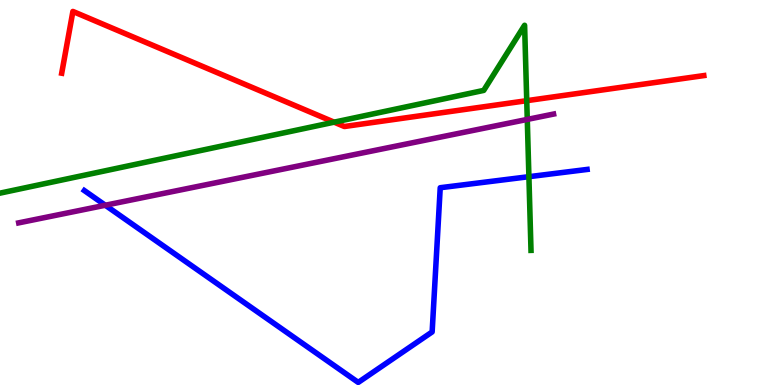[{'lines': ['blue', 'red'], 'intersections': []}, {'lines': ['green', 'red'], 'intersections': [{'x': 4.31, 'y': 6.83}, {'x': 6.8, 'y': 7.38}]}, {'lines': ['purple', 'red'], 'intersections': []}, {'lines': ['blue', 'green'], 'intersections': [{'x': 6.82, 'y': 5.41}]}, {'lines': ['blue', 'purple'], 'intersections': [{'x': 1.36, 'y': 4.67}]}, {'lines': ['green', 'purple'], 'intersections': [{'x': 6.8, 'y': 6.9}]}]